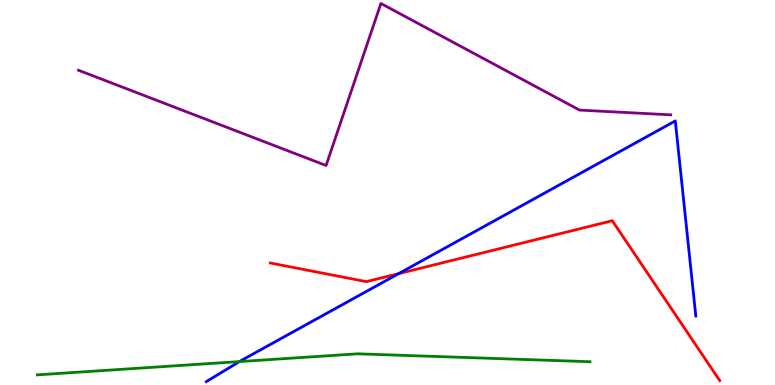[{'lines': ['blue', 'red'], 'intersections': [{'x': 5.14, 'y': 2.89}]}, {'lines': ['green', 'red'], 'intersections': []}, {'lines': ['purple', 'red'], 'intersections': []}, {'lines': ['blue', 'green'], 'intersections': [{'x': 3.09, 'y': 0.608}]}, {'lines': ['blue', 'purple'], 'intersections': []}, {'lines': ['green', 'purple'], 'intersections': []}]